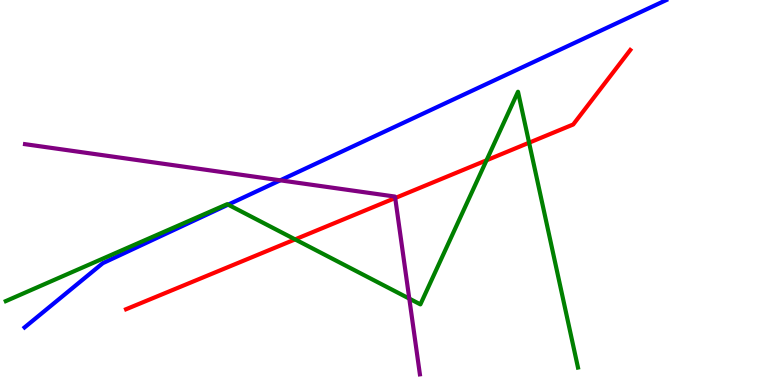[{'lines': ['blue', 'red'], 'intersections': []}, {'lines': ['green', 'red'], 'intersections': [{'x': 3.81, 'y': 3.78}, {'x': 6.28, 'y': 5.84}, {'x': 6.83, 'y': 6.29}]}, {'lines': ['purple', 'red'], 'intersections': [{'x': 5.1, 'y': 4.86}]}, {'lines': ['blue', 'green'], 'intersections': [{'x': 2.94, 'y': 4.68}]}, {'lines': ['blue', 'purple'], 'intersections': [{'x': 3.62, 'y': 5.32}]}, {'lines': ['green', 'purple'], 'intersections': [{'x': 5.28, 'y': 2.24}]}]